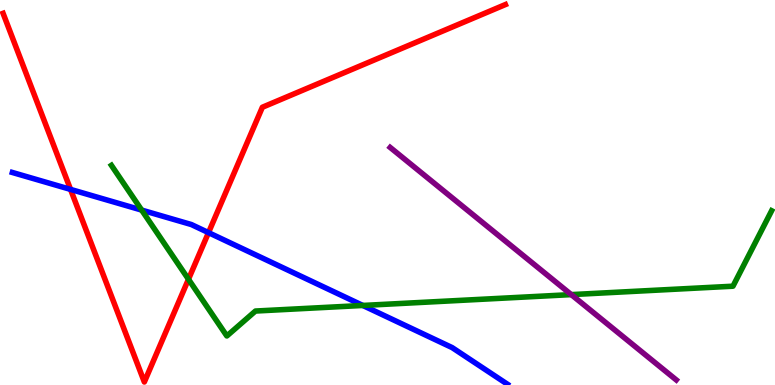[{'lines': ['blue', 'red'], 'intersections': [{'x': 0.91, 'y': 5.08}, {'x': 2.69, 'y': 3.96}]}, {'lines': ['green', 'red'], 'intersections': [{'x': 2.43, 'y': 2.75}]}, {'lines': ['purple', 'red'], 'intersections': []}, {'lines': ['blue', 'green'], 'intersections': [{'x': 1.83, 'y': 4.54}, {'x': 4.68, 'y': 2.07}]}, {'lines': ['blue', 'purple'], 'intersections': []}, {'lines': ['green', 'purple'], 'intersections': [{'x': 7.37, 'y': 2.35}]}]